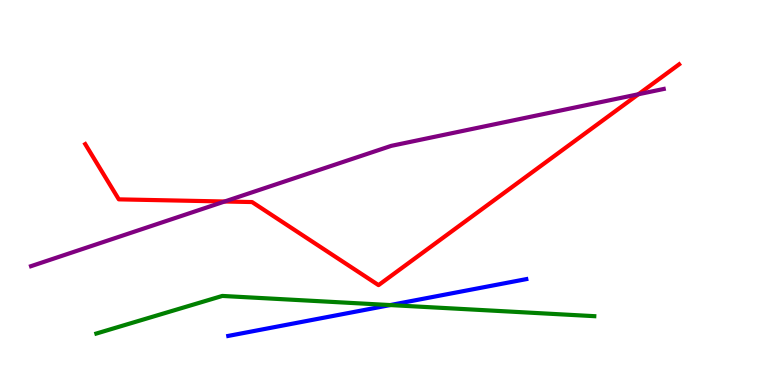[{'lines': ['blue', 'red'], 'intersections': []}, {'lines': ['green', 'red'], 'intersections': []}, {'lines': ['purple', 'red'], 'intersections': [{'x': 2.9, 'y': 4.77}, {'x': 8.24, 'y': 7.55}]}, {'lines': ['blue', 'green'], 'intersections': [{'x': 5.03, 'y': 2.08}]}, {'lines': ['blue', 'purple'], 'intersections': []}, {'lines': ['green', 'purple'], 'intersections': []}]